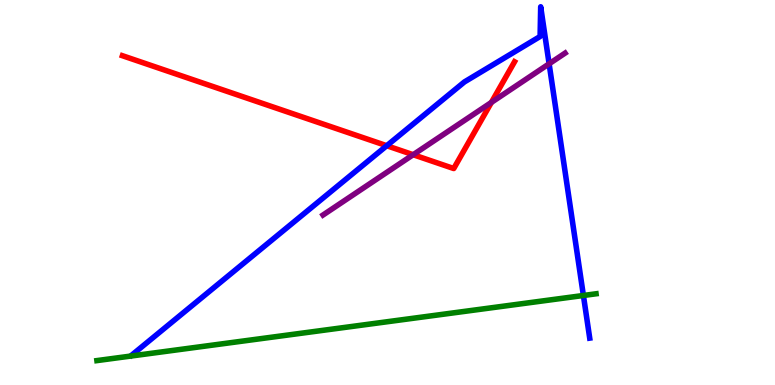[{'lines': ['blue', 'red'], 'intersections': [{'x': 4.99, 'y': 6.22}]}, {'lines': ['green', 'red'], 'intersections': []}, {'lines': ['purple', 'red'], 'intersections': [{'x': 5.33, 'y': 5.98}, {'x': 6.34, 'y': 7.34}]}, {'lines': ['blue', 'green'], 'intersections': [{'x': 7.53, 'y': 2.33}]}, {'lines': ['blue', 'purple'], 'intersections': [{'x': 7.09, 'y': 8.34}]}, {'lines': ['green', 'purple'], 'intersections': []}]